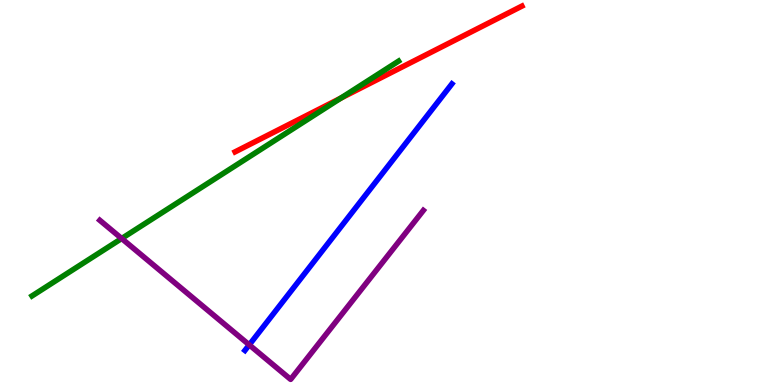[{'lines': ['blue', 'red'], 'intersections': []}, {'lines': ['green', 'red'], 'intersections': [{'x': 4.4, 'y': 7.45}]}, {'lines': ['purple', 'red'], 'intersections': []}, {'lines': ['blue', 'green'], 'intersections': []}, {'lines': ['blue', 'purple'], 'intersections': [{'x': 3.22, 'y': 1.04}]}, {'lines': ['green', 'purple'], 'intersections': [{'x': 1.57, 'y': 3.8}]}]